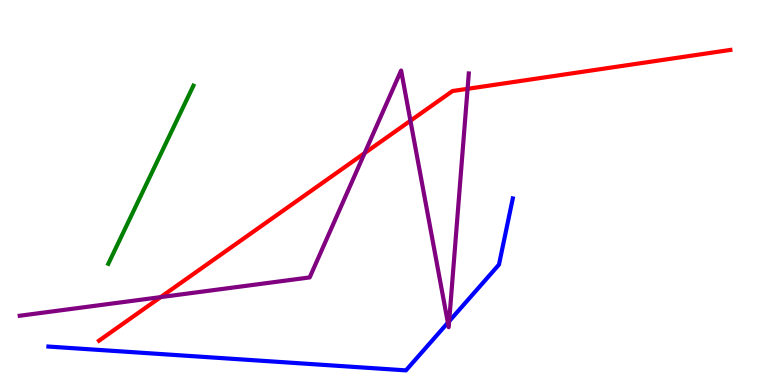[{'lines': ['blue', 'red'], 'intersections': []}, {'lines': ['green', 'red'], 'intersections': []}, {'lines': ['purple', 'red'], 'intersections': [{'x': 2.07, 'y': 2.28}, {'x': 4.7, 'y': 6.02}, {'x': 5.3, 'y': 6.86}, {'x': 6.03, 'y': 7.69}]}, {'lines': ['blue', 'green'], 'intersections': []}, {'lines': ['blue', 'purple'], 'intersections': [{'x': 5.78, 'y': 1.62}, {'x': 5.8, 'y': 1.66}]}, {'lines': ['green', 'purple'], 'intersections': []}]